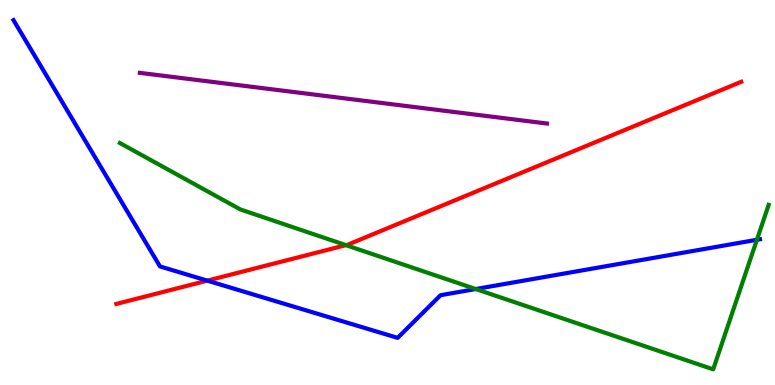[{'lines': ['blue', 'red'], 'intersections': [{'x': 2.67, 'y': 2.71}]}, {'lines': ['green', 'red'], 'intersections': [{'x': 4.46, 'y': 3.63}]}, {'lines': ['purple', 'red'], 'intersections': []}, {'lines': ['blue', 'green'], 'intersections': [{'x': 6.14, 'y': 2.49}, {'x': 9.77, 'y': 3.77}]}, {'lines': ['blue', 'purple'], 'intersections': []}, {'lines': ['green', 'purple'], 'intersections': []}]